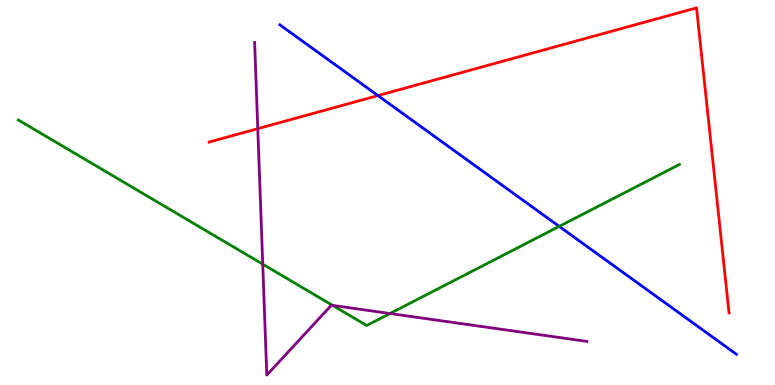[{'lines': ['blue', 'red'], 'intersections': [{'x': 4.88, 'y': 7.52}]}, {'lines': ['green', 'red'], 'intersections': []}, {'lines': ['purple', 'red'], 'intersections': [{'x': 3.33, 'y': 6.66}]}, {'lines': ['blue', 'green'], 'intersections': [{'x': 7.22, 'y': 4.12}]}, {'lines': ['blue', 'purple'], 'intersections': []}, {'lines': ['green', 'purple'], 'intersections': [{'x': 3.39, 'y': 3.14}, {'x': 4.29, 'y': 2.07}, {'x': 5.03, 'y': 1.86}]}]